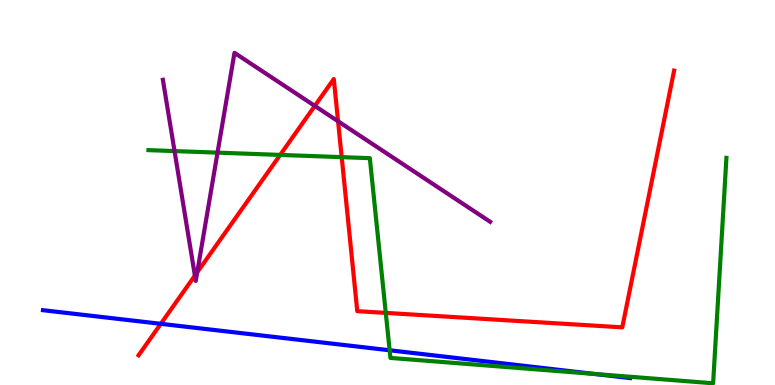[{'lines': ['blue', 'red'], 'intersections': [{'x': 2.08, 'y': 1.59}]}, {'lines': ['green', 'red'], 'intersections': [{'x': 3.62, 'y': 5.98}, {'x': 4.41, 'y': 5.92}, {'x': 4.98, 'y': 1.87}]}, {'lines': ['purple', 'red'], 'intersections': [{'x': 2.51, 'y': 2.84}, {'x': 2.54, 'y': 2.93}, {'x': 4.06, 'y': 7.25}, {'x': 4.36, 'y': 6.85}]}, {'lines': ['blue', 'green'], 'intersections': [{'x': 5.03, 'y': 0.902}, {'x': 7.67, 'y': 0.288}]}, {'lines': ['blue', 'purple'], 'intersections': []}, {'lines': ['green', 'purple'], 'intersections': [{'x': 2.25, 'y': 6.08}, {'x': 2.81, 'y': 6.04}]}]